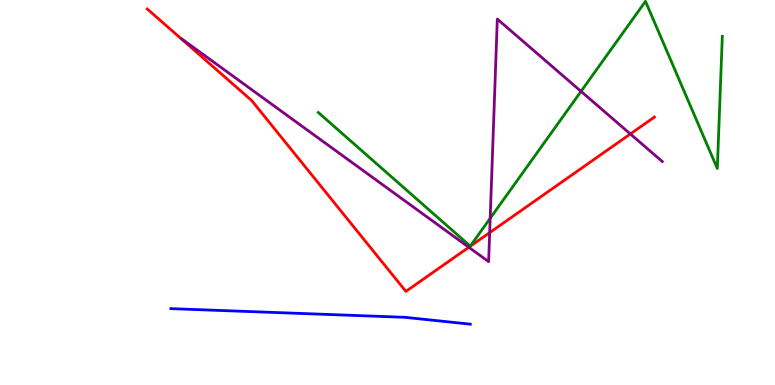[{'lines': ['blue', 'red'], 'intersections': []}, {'lines': ['green', 'red'], 'intersections': []}, {'lines': ['purple', 'red'], 'intersections': [{'x': 6.05, 'y': 3.58}, {'x': 6.32, 'y': 3.96}, {'x': 8.13, 'y': 6.52}]}, {'lines': ['blue', 'green'], 'intersections': []}, {'lines': ['blue', 'purple'], 'intersections': []}, {'lines': ['green', 'purple'], 'intersections': [{'x': 6.32, 'y': 4.33}, {'x': 7.5, 'y': 7.63}]}]